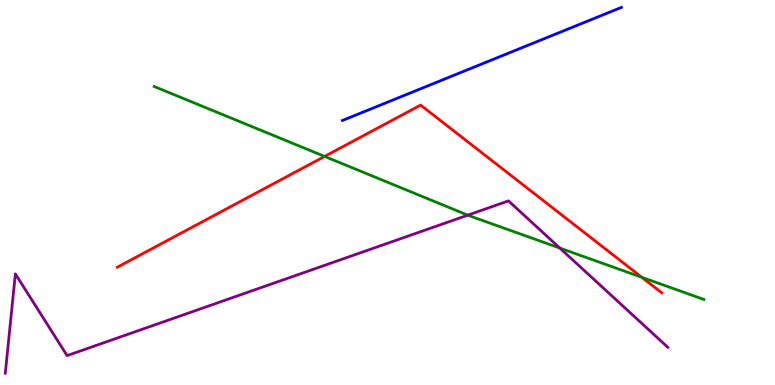[{'lines': ['blue', 'red'], 'intersections': []}, {'lines': ['green', 'red'], 'intersections': [{'x': 4.19, 'y': 5.94}, {'x': 8.28, 'y': 2.8}]}, {'lines': ['purple', 'red'], 'intersections': []}, {'lines': ['blue', 'green'], 'intersections': []}, {'lines': ['blue', 'purple'], 'intersections': []}, {'lines': ['green', 'purple'], 'intersections': [{'x': 6.04, 'y': 4.41}, {'x': 7.22, 'y': 3.56}]}]